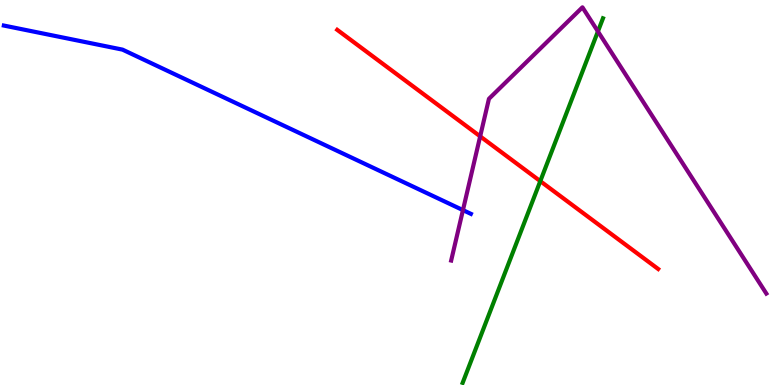[{'lines': ['blue', 'red'], 'intersections': []}, {'lines': ['green', 'red'], 'intersections': [{'x': 6.97, 'y': 5.29}]}, {'lines': ['purple', 'red'], 'intersections': [{'x': 6.2, 'y': 6.46}]}, {'lines': ['blue', 'green'], 'intersections': []}, {'lines': ['blue', 'purple'], 'intersections': [{'x': 5.97, 'y': 4.54}]}, {'lines': ['green', 'purple'], 'intersections': [{'x': 7.72, 'y': 9.18}]}]